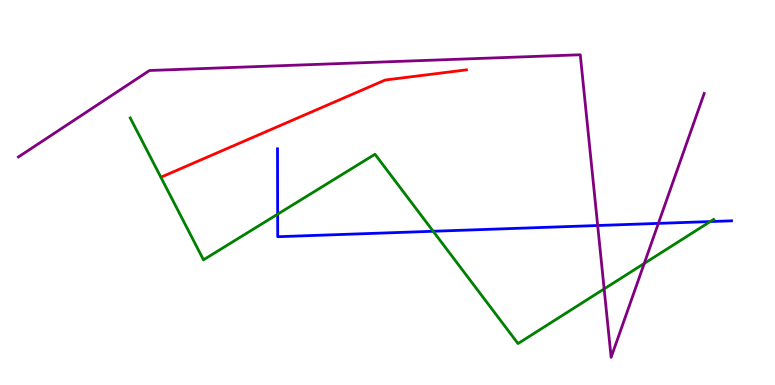[{'lines': ['blue', 'red'], 'intersections': []}, {'lines': ['green', 'red'], 'intersections': []}, {'lines': ['purple', 'red'], 'intersections': []}, {'lines': ['blue', 'green'], 'intersections': [{'x': 3.58, 'y': 4.44}, {'x': 5.59, 'y': 3.99}, {'x': 9.16, 'y': 4.24}]}, {'lines': ['blue', 'purple'], 'intersections': [{'x': 7.71, 'y': 4.14}, {'x': 8.5, 'y': 4.2}]}, {'lines': ['green', 'purple'], 'intersections': [{'x': 7.8, 'y': 2.5}, {'x': 8.31, 'y': 3.16}]}]